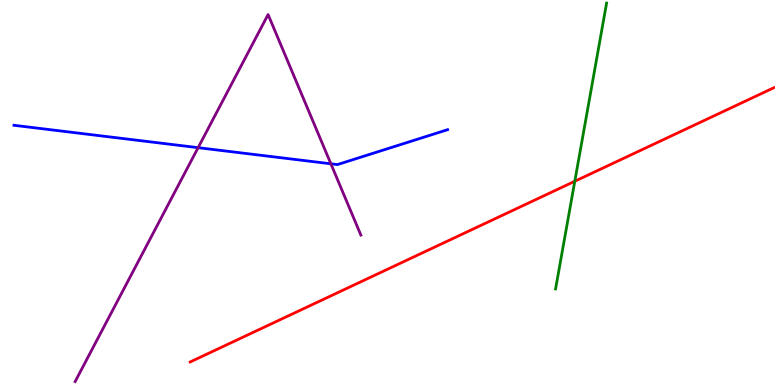[{'lines': ['blue', 'red'], 'intersections': []}, {'lines': ['green', 'red'], 'intersections': [{'x': 7.42, 'y': 5.29}]}, {'lines': ['purple', 'red'], 'intersections': []}, {'lines': ['blue', 'green'], 'intersections': []}, {'lines': ['blue', 'purple'], 'intersections': [{'x': 2.56, 'y': 6.16}, {'x': 4.27, 'y': 5.75}]}, {'lines': ['green', 'purple'], 'intersections': []}]